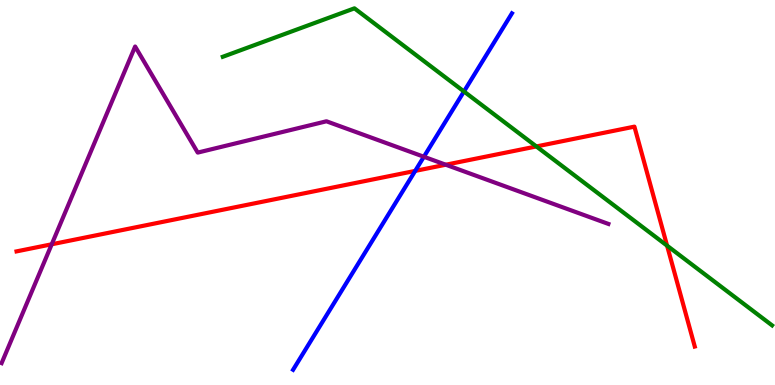[{'lines': ['blue', 'red'], 'intersections': [{'x': 5.36, 'y': 5.56}]}, {'lines': ['green', 'red'], 'intersections': [{'x': 6.92, 'y': 6.2}, {'x': 8.61, 'y': 3.62}]}, {'lines': ['purple', 'red'], 'intersections': [{'x': 0.668, 'y': 3.66}, {'x': 5.75, 'y': 5.72}]}, {'lines': ['blue', 'green'], 'intersections': [{'x': 5.99, 'y': 7.62}]}, {'lines': ['blue', 'purple'], 'intersections': [{'x': 5.47, 'y': 5.93}]}, {'lines': ['green', 'purple'], 'intersections': []}]